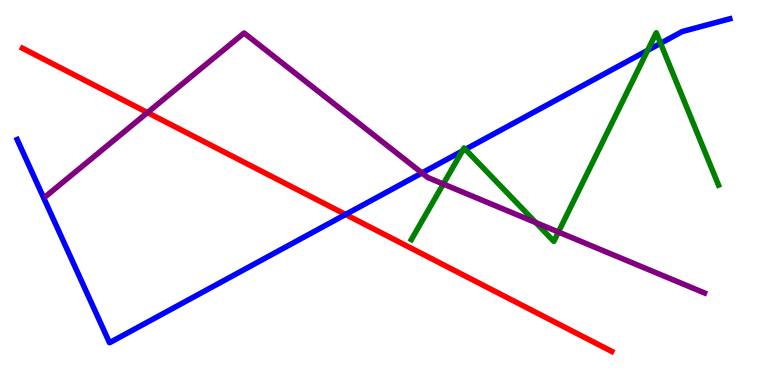[{'lines': ['blue', 'red'], 'intersections': [{'x': 4.46, 'y': 4.43}]}, {'lines': ['green', 'red'], 'intersections': []}, {'lines': ['purple', 'red'], 'intersections': [{'x': 1.9, 'y': 7.08}]}, {'lines': ['blue', 'green'], 'intersections': [{'x': 5.96, 'y': 6.08}, {'x': 6.0, 'y': 6.12}, {'x': 8.36, 'y': 8.69}, {'x': 8.52, 'y': 8.87}]}, {'lines': ['blue', 'purple'], 'intersections': [{'x': 5.44, 'y': 5.51}]}, {'lines': ['green', 'purple'], 'intersections': [{'x': 5.72, 'y': 5.22}, {'x': 6.91, 'y': 4.22}, {'x': 7.21, 'y': 3.97}]}]